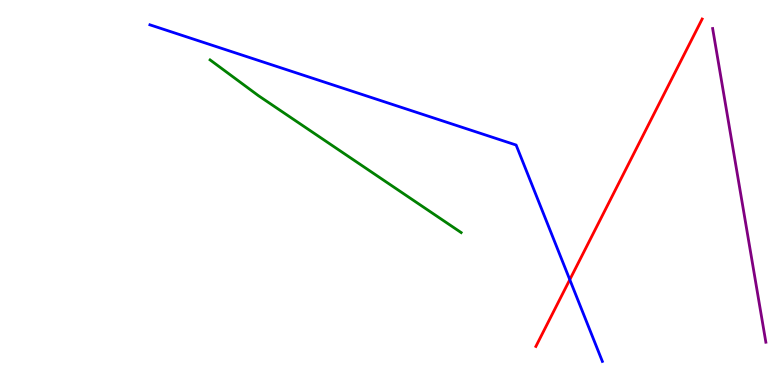[{'lines': ['blue', 'red'], 'intersections': [{'x': 7.35, 'y': 2.74}]}, {'lines': ['green', 'red'], 'intersections': []}, {'lines': ['purple', 'red'], 'intersections': []}, {'lines': ['blue', 'green'], 'intersections': []}, {'lines': ['blue', 'purple'], 'intersections': []}, {'lines': ['green', 'purple'], 'intersections': []}]